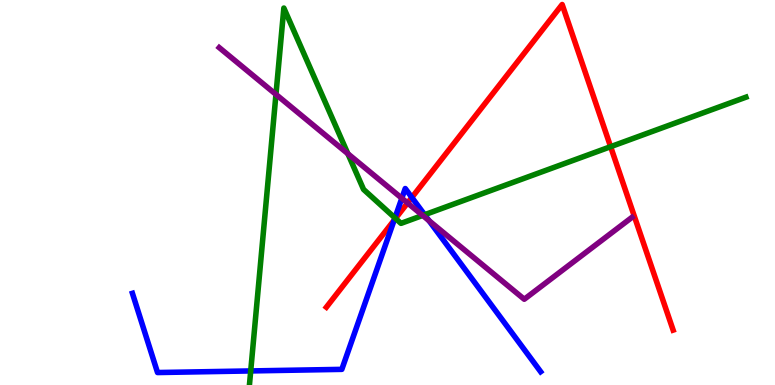[{'lines': ['blue', 'red'], 'intersections': [{'x': 5.09, 'y': 4.28}, {'x': 5.31, 'y': 4.87}]}, {'lines': ['green', 'red'], 'intersections': [{'x': 5.1, 'y': 4.33}, {'x': 7.88, 'y': 6.19}]}, {'lines': ['purple', 'red'], 'intersections': [{'x': 5.26, 'y': 4.73}]}, {'lines': ['blue', 'green'], 'intersections': [{'x': 3.24, 'y': 0.365}, {'x': 5.1, 'y': 4.34}, {'x': 5.48, 'y': 4.42}]}, {'lines': ['blue', 'purple'], 'intersections': [{'x': 5.18, 'y': 4.85}, {'x': 5.54, 'y': 4.27}]}, {'lines': ['green', 'purple'], 'intersections': [{'x': 3.56, 'y': 7.55}, {'x': 4.49, 'y': 6.01}, {'x': 5.45, 'y': 4.4}]}]